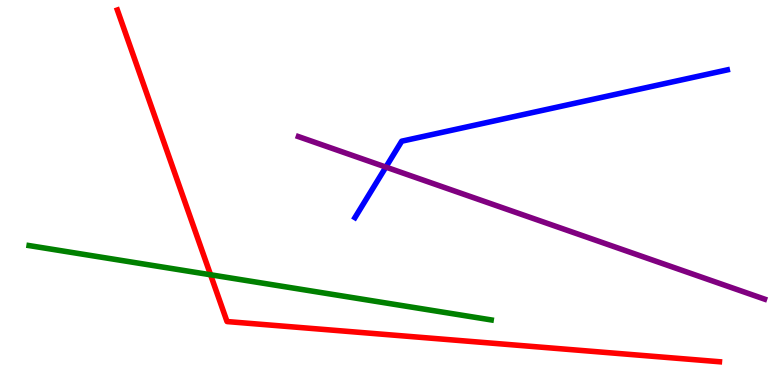[{'lines': ['blue', 'red'], 'intersections': []}, {'lines': ['green', 'red'], 'intersections': [{'x': 2.72, 'y': 2.86}]}, {'lines': ['purple', 'red'], 'intersections': []}, {'lines': ['blue', 'green'], 'intersections': []}, {'lines': ['blue', 'purple'], 'intersections': [{'x': 4.98, 'y': 5.66}]}, {'lines': ['green', 'purple'], 'intersections': []}]